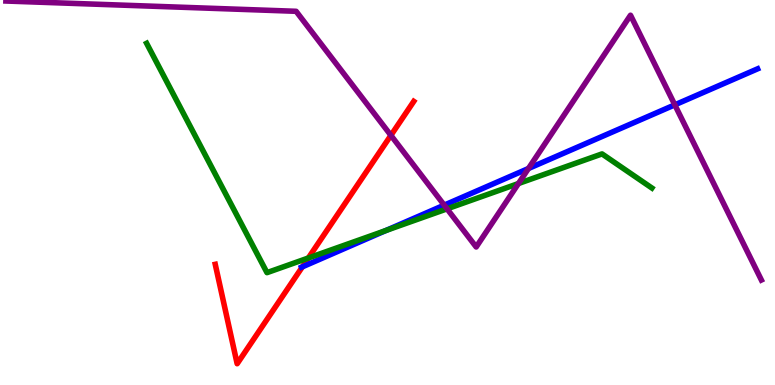[{'lines': ['blue', 'red'], 'intersections': [{'x': 3.9, 'y': 3.07}]}, {'lines': ['green', 'red'], 'intersections': [{'x': 3.98, 'y': 3.3}]}, {'lines': ['purple', 'red'], 'intersections': [{'x': 5.04, 'y': 6.48}]}, {'lines': ['blue', 'green'], 'intersections': [{'x': 4.98, 'y': 4.01}]}, {'lines': ['blue', 'purple'], 'intersections': [{'x': 5.73, 'y': 4.67}, {'x': 6.82, 'y': 5.62}, {'x': 8.71, 'y': 7.28}]}, {'lines': ['green', 'purple'], 'intersections': [{'x': 5.77, 'y': 4.58}, {'x': 6.69, 'y': 5.23}]}]